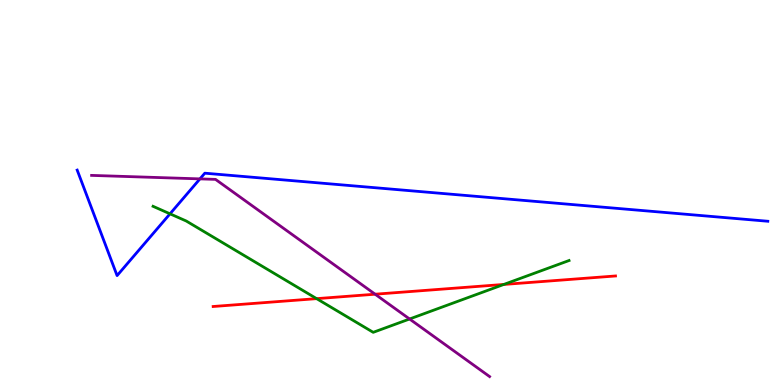[{'lines': ['blue', 'red'], 'intersections': []}, {'lines': ['green', 'red'], 'intersections': [{'x': 4.09, 'y': 2.24}, {'x': 6.5, 'y': 2.61}]}, {'lines': ['purple', 'red'], 'intersections': [{'x': 4.84, 'y': 2.36}]}, {'lines': ['blue', 'green'], 'intersections': [{'x': 2.19, 'y': 4.45}]}, {'lines': ['blue', 'purple'], 'intersections': [{'x': 2.58, 'y': 5.35}]}, {'lines': ['green', 'purple'], 'intersections': [{'x': 5.28, 'y': 1.71}]}]